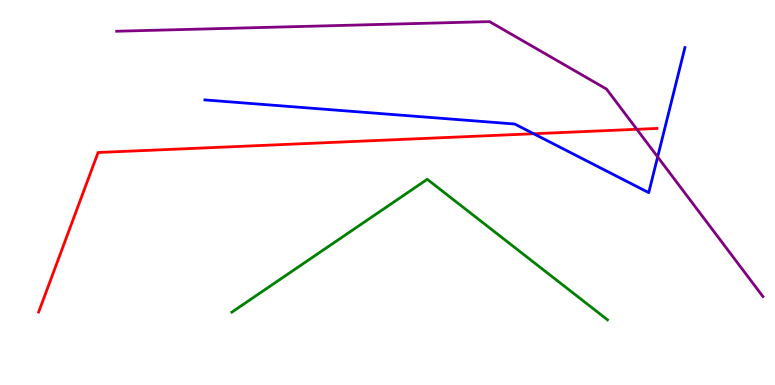[{'lines': ['blue', 'red'], 'intersections': [{'x': 6.89, 'y': 6.53}]}, {'lines': ['green', 'red'], 'intersections': []}, {'lines': ['purple', 'red'], 'intersections': [{'x': 8.22, 'y': 6.64}]}, {'lines': ['blue', 'green'], 'intersections': []}, {'lines': ['blue', 'purple'], 'intersections': [{'x': 8.49, 'y': 5.92}]}, {'lines': ['green', 'purple'], 'intersections': []}]